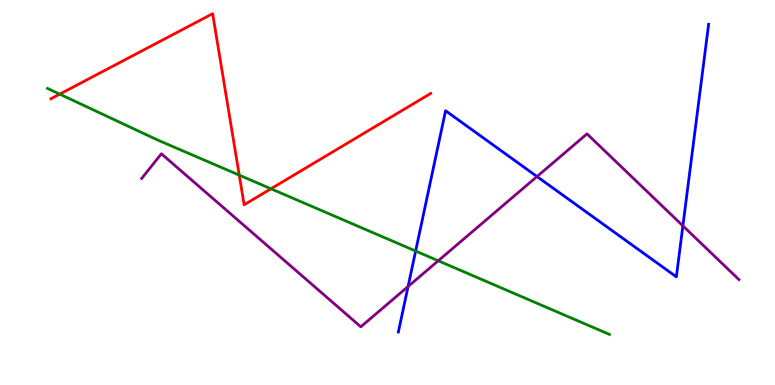[{'lines': ['blue', 'red'], 'intersections': []}, {'lines': ['green', 'red'], 'intersections': [{'x': 0.771, 'y': 7.56}, {'x': 3.09, 'y': 5.45}, {'x': 3.5, 'y': 5.1}]}, {'lines': ['purple', 'red'], 'intersections': []}, {'lines': ['blue', 'green'], 'intersections': [{'x': 5.36, 'y': 3.48}]}, {'lines': ['blue', 'purple'], 'intersections': [{'x': 5.27, 'y': 2.56}, {'x': 6.93, 'y': 5.41}, {'x': 8.81, 'y': 4.13}]}, {'lines': ['green', 'purple'], 'intersections': [{'x': 5.65, 'y': 3.23}]}]